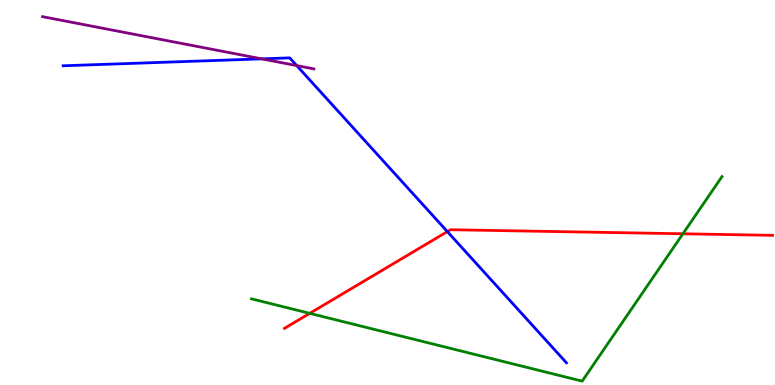[{'lines': ['blue', 'red'], 'intersections': [{'x': 5.77, 'y': 3.98}]}, {'lines': ['green', 'red'], 'intersections': [{'x': 4.0, 'y': 1.86}, {'x': 8.81, 'y': 3.93}]}, {'lines': ['purple', 'red'], 'intersections': []}, {'lines': ['blue', 'green'], 'intersections': []}, {'lines': ['blue', 'purple'], 'intersections': [{'x': 3.38, 'y': 8.47}, {'x': 3.83, 'y': 8.3}]}, {'lines': ['green', 'purple'], 'intersections': []}]